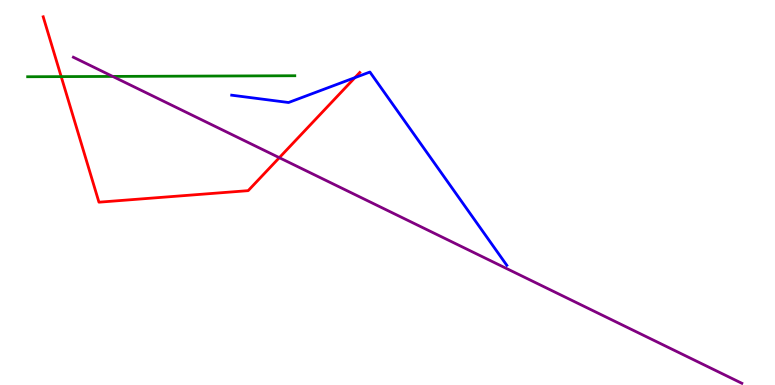[{'lines': ['blue', 'red'], 'intersections': [{'x': 4.58, 'y': 7.98}]}, {'lines': ['green', 'red'], 'intersections': [{'x': 0.79, 'y': 8.01}]}, {'lines': ['purple', 'red'], 'intersections': [{'x': 3.6, 'y': 5.9}]}, {'lines': ['blue', 'green'], 'intersections': []}, {'lines': ['blue', 'purple'], 'intersections': []}, {'lines': ['green', 'purple'], 'intersections': [{'x': 1.45, 'y': 8.02}]}]